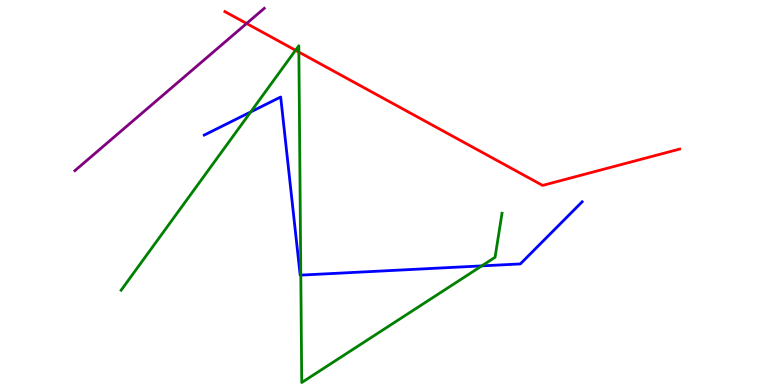[{'lines': ['blue', 'red'], 'intersections': []}, {'lines': ['green', 'red'], 'intersections': [{'x': 3.81, 'y': 8.69}, {'x': 3.86, 'y': 8.65}]}, {'lines': ['purple', 'red'], 'intersections': [{'x': 3.18, 'y': 9.39}]}, {'lines': ['blue', 'green'], 'intersections': [{'x': 3.24, 'y': 7.09}, {'x': 3.88, 'y': 2.85}, {'x': 6.22, 'y': 3.09}]}, {'lines': ['blue', 'purple'], 'intersections': []}, {'lines': ['green', 'purple'], 'intersections': []}]